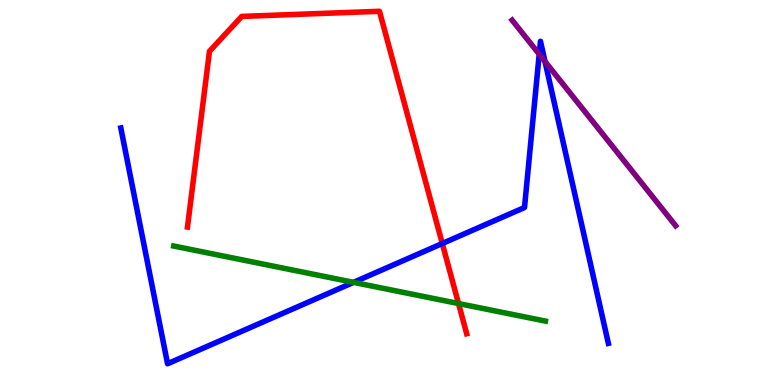[{'lines': ['blue', 'red'], 'intersections': [{'x': 5.71, 'y': 3.68}]}, {'lines': ['green', 'red'], 'intersections': [{'x': 5.92, 'y': 2.12}]}, {'lines': ['purple', 'red'], 'intersections': []}, {'lines': ['blue', 'green'], 'intersections': [{'x': 4.56, 'y': 2.67}]}, {'lines': ['blue', 'purple'], 'intersections': [{'x': 6.96, 'y': 8.59}, {'x': 7.03, 'y': 8.4}]}, {'lines': ['green', 'purple'], 'intersections': []}]